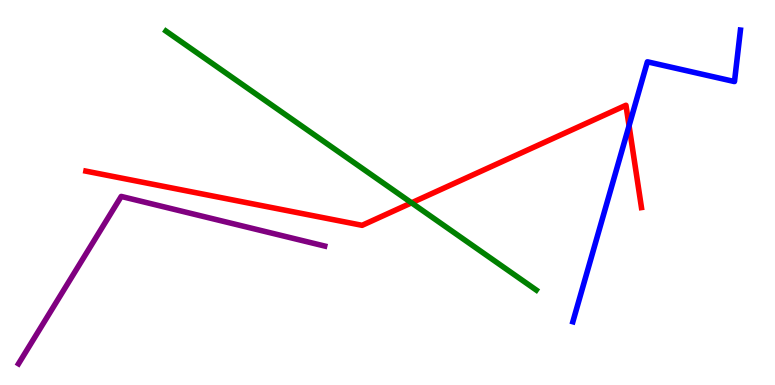[{'lines': ['blue', 'red'], 'intersections': [{'x': 8.12, 'y': 6.73}]}, {'lines': ['green', 'red'], 'intersections': [{'x': 5.31, 'y': 4.73}]}, {'lines': ['purple', 'red'], 'intersections': []}, {'lines': ['blue', 'green'], 'intersections': []}, {'lines': ['blue', 'purple'], 'intersections': []}, {'lines': ['green', 'purple'], 'intersections': []}]